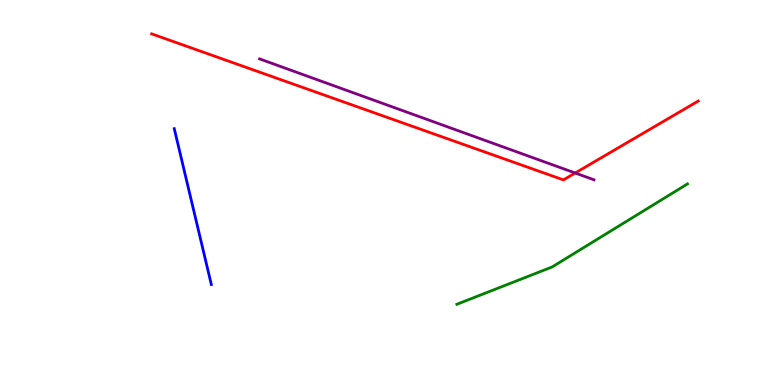[{'lines': ['blue', 'red'], 'intersections': []}, {'lines': ['green', 'red'], 'intersections': []}, {'lines': ['purple', 'red'], 'intersections': [{'x': 7.42, 'y': 5.51}]}, {'lines': ['blue', 'green'], 'intersections': []}, {'lines': ['blue', 'purple'], 'intersections': []}, {'lines': ['green', 'purple'], 'intersections': []}]